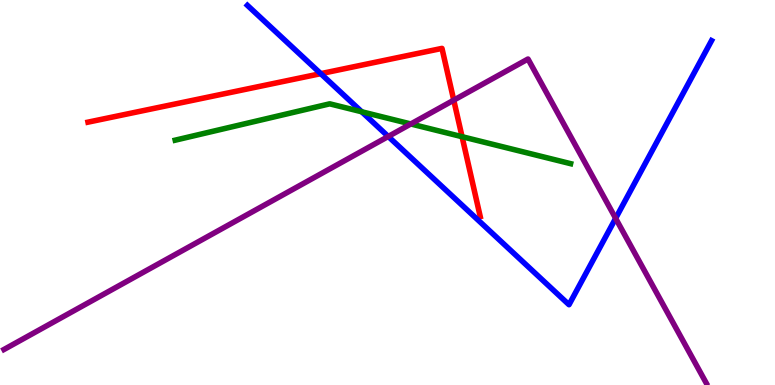[{'lines': ['blue', 'red'], 'intersections': [{'x': 4.14, 'y': 8.09}]}, {'lines': ['green', 'red'], 'intersections': [{'x': 5.96, 'y': 6.45}]}, {'lines': ['purple', 'red'], 'intersections': [{'x': 5.85, 'y': 7.4}]}, {'lines': ['blue', 'green'], 'intersections': [{'x': 4.67, 'y': 7.1}]}, {'lines': ['blue', 'purple'], 'intersections': [{'x': 5.01, 'y': 6.46}, {'x': 7.94, 'y': 4.33}]}, {'lines': ['green', 'purple'], 'intersections': [{'x': 5.3, 'y': 6.78}]}]